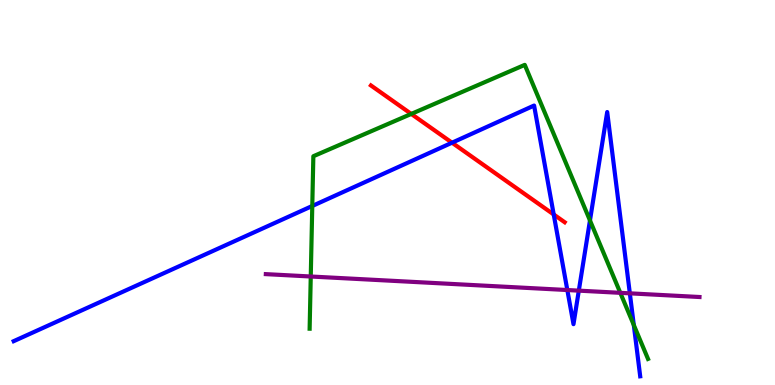[{'lines': ['blue', 'red'], 'intersections': [{'x': 5.83, 'y': 6.29}, {'x': 7.14, 'y': 4.43}]}, {'lines': ['green', 'red'], 'intersections': [{'x': 5.31, 'y': 7.04}]}, {'lines': ['purple', 'red'], 'intersections': []}, {'lines': ['blue', 'green'], 'intersections': [{'x': 4.03, 'y': 4.65}, {'x': 7.61, 'y': 4.27}, {'x': 8.18, 'y': 1.56}]}, {'lines': ['blue', 'purple'], 'intersections': [{'x': 7.32, 'y': 2.47}, {'x': 7.47, 'y': 2.45}, {'x': 8.13, 'y': 2.38}]}, {'lines': ['green', 'purple'], 'intersections': [{'x': 4.01, 'y': 2.82}, {'x': 8.0, 'y': 2.39}]}]